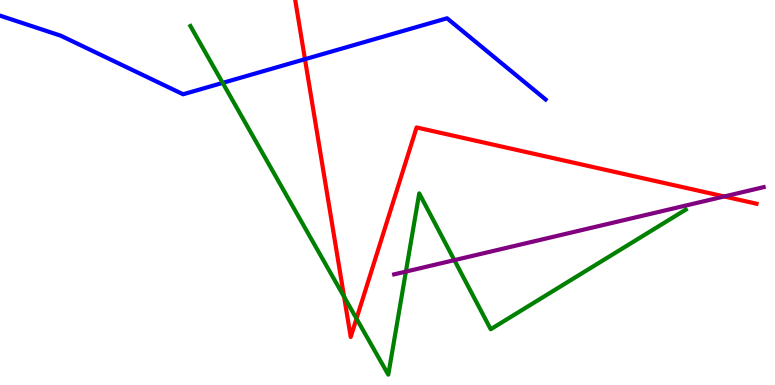[{'lines': ['blue', 'red'], 'intersections': [{'x': 3.94, 'y': 8.46}]}, {'lines': ['green', 'red'], 'intersections': [{'x': 4.44, 'y': 2.29}, {'x': 4.6, 'y': 1.72}]}, {'lines': ['purple', 'red'], 'intersections': [{'x': 9.34, 'y': 4.9}]}, {'lines': ['blue', 'green'], 'intersections': [{'x': 2.87, 'y': 7.85}]}, {'lines': ['blue', 'purple'], 'intersections': []}, {'lines': ['green', 'purple'], 'intersections': [{'x': 5.24, 'y': 2.95}, {'x': 5.86, 'y': 3.24}]}]